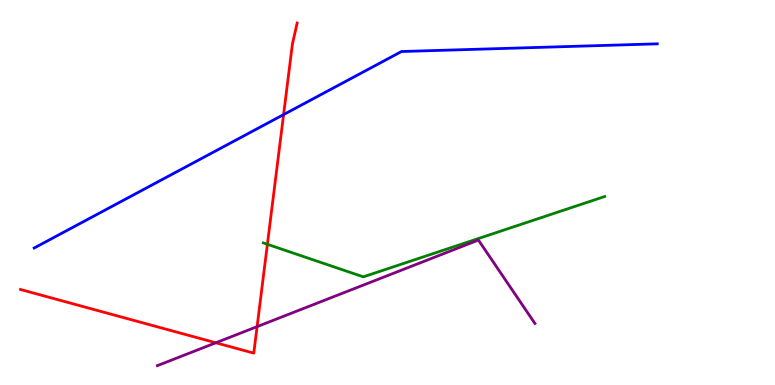[{'lines': ['blue', 'red'], 'intersections': [{'x': 3.66, 'y': 7.02}]}, {'lines': ['green', 'red'], 'intersections': [{'x': 3.45, 'y': 3.65}]}, {'lines': ['purple', 'red'], 'intersections': [{'x': 2.78, 'y': 1.1}, {'x': 3.32, 'y': 1.52}]}, {'lines': ['blue', 'green'], 'intersections': []}, {'lines': ['blue', 'purple'], 'intersections': []}, {'lines': ['green', 'purple'], 'intersections': []}]